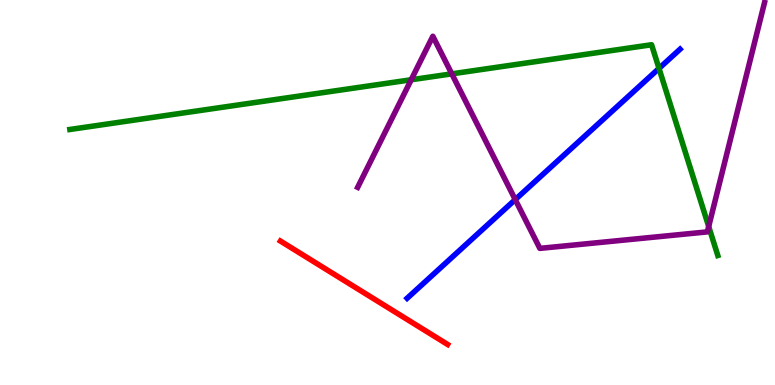[{'lines': ['blue', 'red'], 'intersections': []}, {'lines': ['green', 'red'], 'intersections': []}, {'lines': ['purple', 'red'], 'intersections': []}, {'lines': ['blue', 'green'], 'intersections': [{'x': 8.5, 'y': 8.22}]}, {'lines': ['blue', 'purple'], 'intersections': [{'x': 6.65, 'y': 4.82}]}, {'lines': ['green', 'purple'], 'intersections': [{'x': 5.31, 'y': 7.93}, {'x': 5.83, 'y': 8.08}, {'x': 9.14, 'y': 4.12}]}]